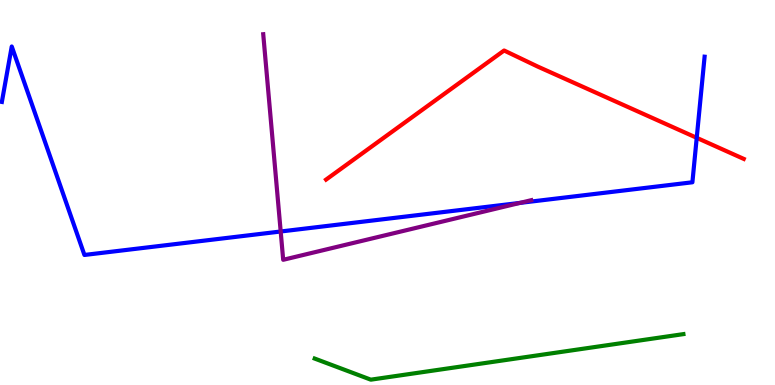[{'lines': ['blue', 'red'], 'intersections': [{'x': 8.99, 'y': 6.42}]}, {'lines': ['green', 'red'], 'intersections': []}, {'lines': ['purple', 'red'], 'intersections': []}, {'lines': ['blue', 'green'], 'intersections': []}, {'lines': ['blue', 'purple'], 'intersections': [{'x': 3.62, 'y': 3.99}, {'x': 6.71, 'y': 4.73}]}, {'lines': ['green', 'purple'], 'intersections': []}]